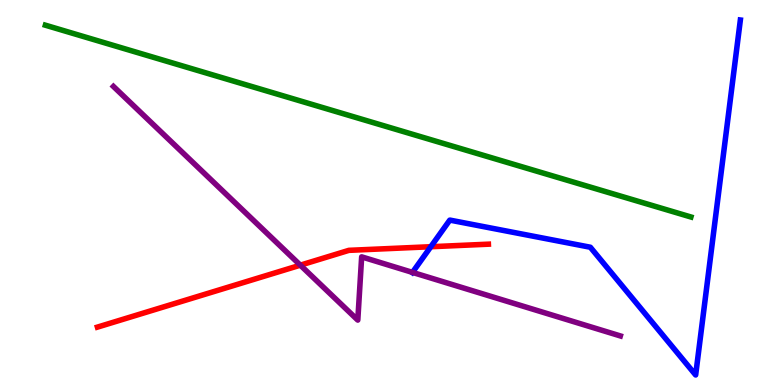[{'lines': ['blue', 'red'], 'intersections': [{'x': 5.56, 'y': 3.59}]}, {'lines': ['green', 'red'], 'intersections': []}, {'lines': ['purple', 'red'], 'intersections': [{'x': 3.88, 'y': 3.11}]}, {'lines': ['blue', 'green'], 'intersections': []}, {'lines': ['blue', 'purple'], 'intersections': [{'x': 5.32, 'y': 2.92}]}, {'lines': ['green', 'purple'], 'intersections': []}]